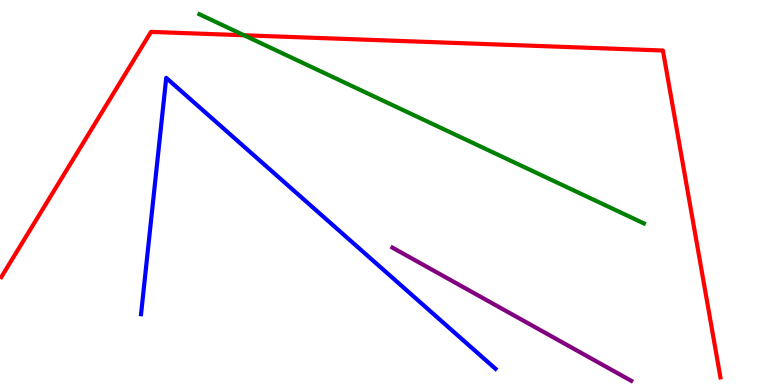[{'lines': ['blue', 'red'], 'intersections': []}, {'lines': ['green', 'red'], 'intersections': [{'x': 3.15, 'y': 9.08}]}, {'lines': ['purple', 'red'], 'intersections': []}, {'lines': ['blue', 'green'], 'intersections': []}, {'lines': ['blue', 'purple'], 'intersections': []}, {'lines': ['green', 'purple'], 'intersections': []}]